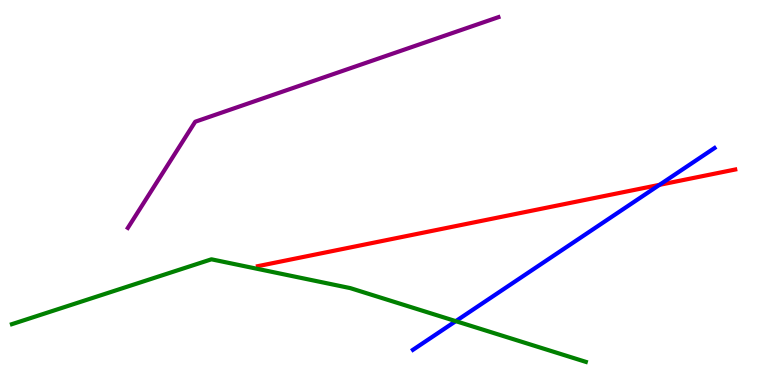[{'lines': ['blue', 'red'], 'intersections': [{'x': 8.51, 'y': 5.2}]}, {'lines': ['green', 'red'], 'intersections': []}, {'lines': ['purple', 'red'], 'intersections': []}, {'lines': ['blue', 'green'], 'intersections': [{'x': 5.88, 'y': 1.66}]}, {'lines': ['blue', 'purple'], 'intersections': []}, {'lines': ['green', 'purple'], 'intersections': []}]